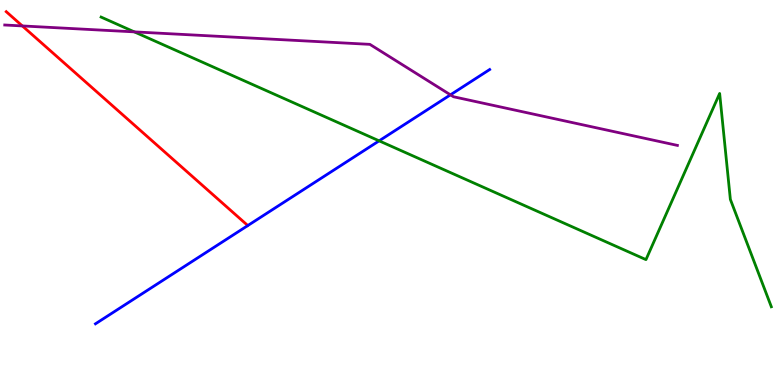[{'lines': ['blue', 'red'], 'intersections': []}, {'lines': ['green', 'red'], 'intersections': []}, {'lines': ['purple', 'red'], 'intersections': [{'x': 0.288, 'y': 9.33}]}, {'lines': ['blue', 'green'], 'intersections': [{'x': 4.89, 'y': 6.34}]}, {'lines': ['blue', 'purple'], 'intersections': [{'x': 5.81, 'y': 7.54}]}, {'lines': ['green', 'purple'], 'intersections': [{'x': 1.73, 'y': 9.17}]}]